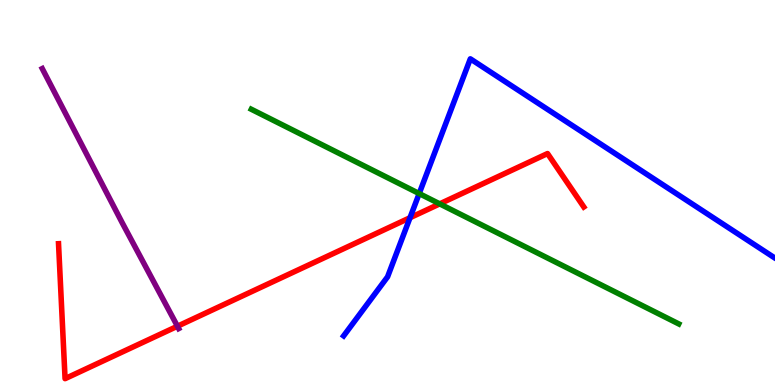[{'lines': ['blue', 'red'], 'intersections': [{'x': 5.29, 'y': 4.34}]}, {'lines': ['green', 'red'], 'intersections': [{'x': 5.67, 'y': 4.7}]}, {'lines': ['purple', 'red'], 'intersections': [{'x': 2.29, 'y': 1.53}]}, {'lines': ['blue', 'green'], 'intersections': [{'x': 5.41, 'y': 4.97}]}, {'lines': ['blue', 'purple'], 'intersections': []}, {'lines': ['green', 'purple'], 'intersections': []}]